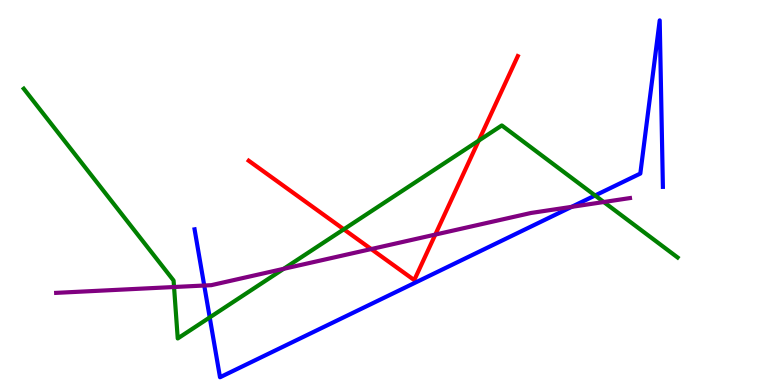[{'lines': ['blue', 'red'], 'intersections': []}, {'lines': ['green', 'red'], 'intersections': [{'x': 4.44, 'y': 4.04}, {'x': 6.18, 'y': 6.35}]}, {'lines': ['purple', 'red'], 'intersections': [{'x': 4.79, 'y': 3.53}, {'x': 5.62, 'y': 3.91}]}, {'lines': ['blue', 'green'], 'intersections': [{'x': 2.71, 'y': 1.76}, {'x': 7.68, 'y': 4.92}]}, {'lines': ['blue', 'purple'], 'intersections': [{'x': 2.64, 'y': 2.58}, {'x': 7.38, 'y': 4.63}]}, {'lines': ['green', 'purple'], 'intersections': [{'x': 2.25, 'y': 2.55}, {'x': 3.66, 'y': 3.02}, {'x': 7.79, 'y': 4.75}]}]